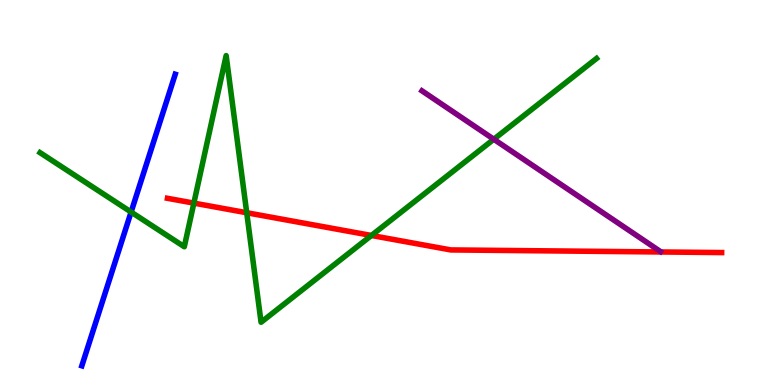[{'lines': ['blue', 'red'], 'intersections': []}, {'lines': ['green', 'red'], 'intersections': [{'x': 2.5, 'y': 4.72}, {'x': 3.18, 'y': 4.47}, {'x': 4.79, 'y': 3.88}]}, {'lines': ['purple', 'red'], 'intersections': []}, {'lines': ['blue', 'green'], 'intersections': [{'x': 1.69, 'y': 4.49}]}, {'lines': ['blue', 'purple'], 'intersections': []}, {'lines': ['green', 'purple'], 'intersections': [{'x': 6.37, 'y': 6.38}]}]